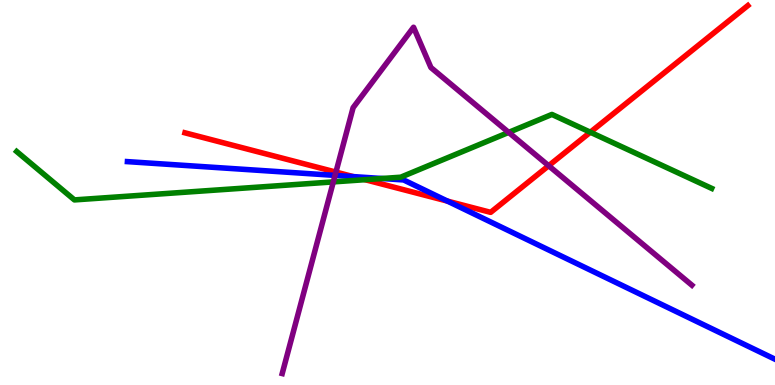[{'lines': ['blue', 'red'], 'intersections': [{'x': 4.56, 'y': 5.41}, {'x': 5.77, 'y': 4.78}]}, {'lines': ['green', 'red'], 'intersections': [{'x': 4.71, 'y': 5.33}, {'x': 7.62, 'y': 6.57}]}, {'lines': ['purple', 'red'], 'intersections': [{'x': 4.33, 'y': 5.53}, {'x': 7.08, 'y': 5.7}]}, {'lines': ['blue', 'green'], 'intersections': [{'x': 4.93, 'y': 5.36}]}, {'lines': ['blue', 'purple'], 'intersections': [{'x': 4.32, 'y': 5.44}]}, {'lines': ['green', 'purple'], 'intersections': [{'x': 4.3, 'y': 5.28}, {'x': 6.56, 'y': 6.56}]}]